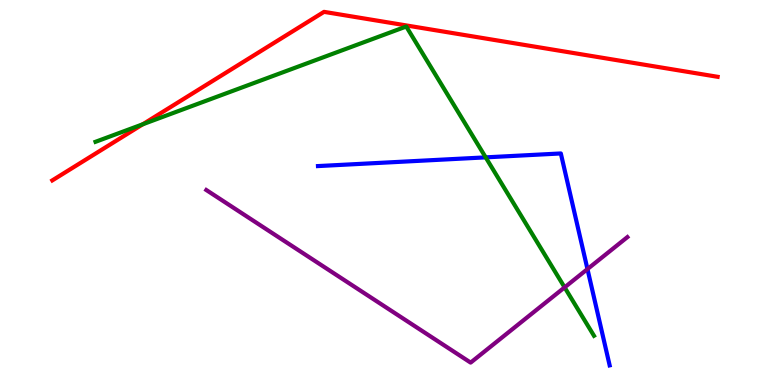[{'lines': ['blue', 'red'], 'intersections': []}, {'lines': ['green', 'red'], 'intersections': [{'x': 1.84, 'y': 6.77}]}, {'lines': ['purple', 'red'], 'intersections': []}, {'lines': ['blue', 'green'], 'intersections': [{'x': 6.27, 'y': 5.91}]}, {'lines': ['blue', 'purple'], 'intersections': [{'x': 7.58, 'y': 3.01}]}, {'lines': ['green', 'purple'], 'intersections': [{'x': 7.29, 'y': 2.54}]}]